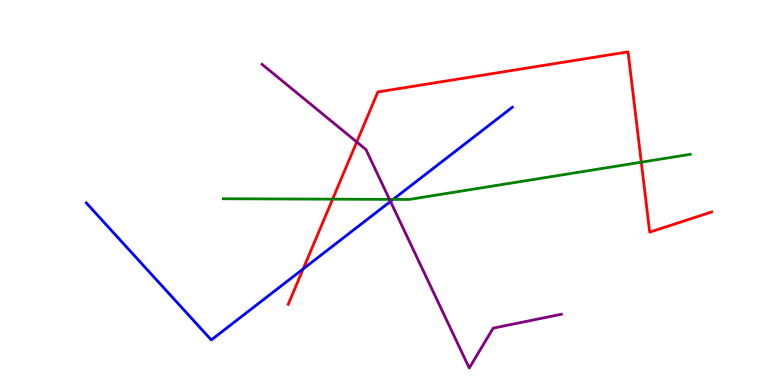[{'lines': ['blue', 'red'], 'intersections': [{'x': 3.91, 'y': 3.01}]}, {'lines': ['green', 'red'], 'intersections': [{'x': 4.29, 'y': 4.83}, {'x': 8.27, 'y': 5.79}]}, {'lines': ['purple', 'red'], 'intersections': [{'x': 4.6, 'y': 6.31}]}, {'lines': ['blue', 'green'], 'intersections': [{'x': 5.07, 'y': 4.82}]}, {'lines': ['blue', 'purple'], 'intersections': [{'x': 5.04, 'y': 4.77}]}, {'lines': ['green', 'purple'], 'intersections': [{'x': 5.03, 'y': 4.82}]}]